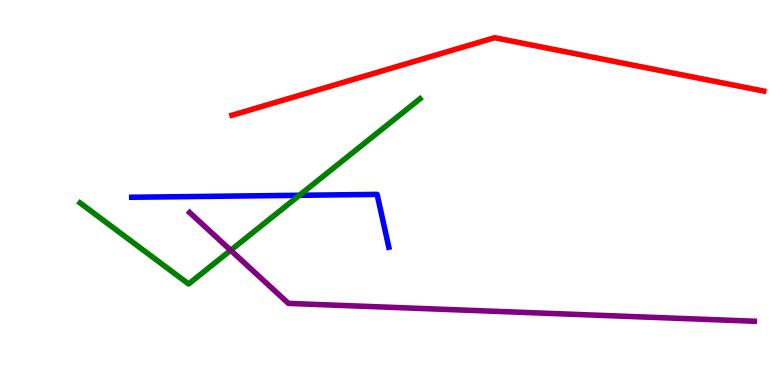[{'lines': ['blue', 'red'], 'intersections': []}, {'lines': ['green', 'red'], 'intersections': []}, {'lines': ['purple', 'red'], 'intersections': []}, {'lines': ['blue', 'green'], 'intersections': [{'x': 3.86, 'y': 4.93}]}, {'lines': ['blue', 'purple'], 'intersections': []}, {'lines': ['green', 'purple'], 'intersections': [{'x': 2.98, 'y': 3.5}]}]